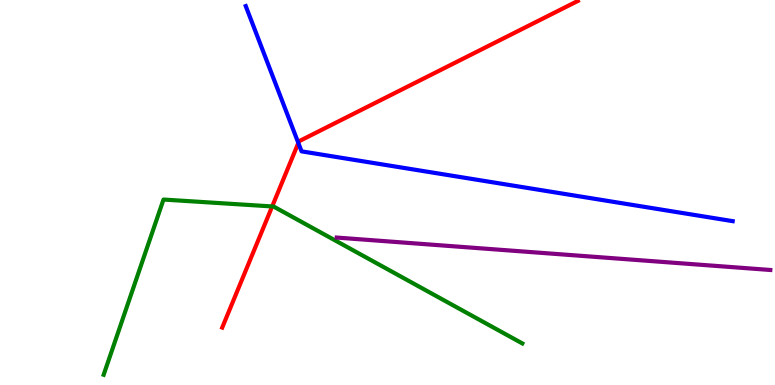[{'lines': ['blue', 'red'], 'intersections': [{'x': 3.85, 'y': 6.29}]}, {'lines': ['green', 'red'], 'intersections': [{'x': 3.51, 'y': 4.64}]}, {'lines': ['purple', 'red'], 'intersections': []}, {'lines': ['blue', 'green'], 'intersections': []}, {'lines': ['blue', 'purple'], 'intersections': []}, {'lines': ['green', 'purple'], 'intersections': []}]